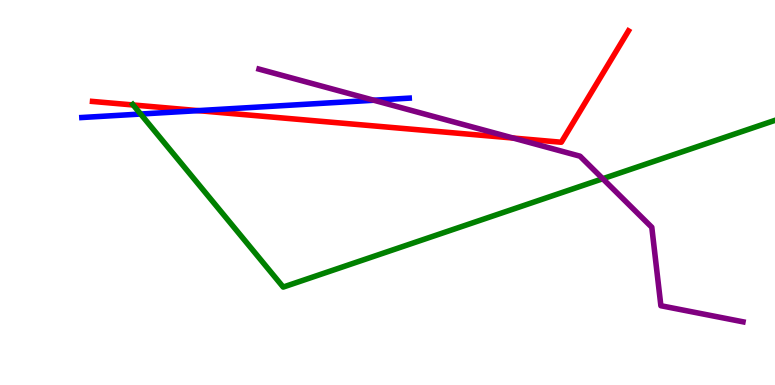[{'lines': ['blue', 'red'], 'intersections': [{'x': 2.56, 'y': 7.13}]}, {'lines': ['green', 'red'], 'intersections': [{'x': 1.72, 'y': 7.27}]}, {'lines': ['purple', 'red'], 'intersections': [{'x': 6.62, 'y': 6.41}]}, {'lines': ['blue', 'green'], 'intersections': [{'x': 1.81, 'y': 7.04}]}, {'lines': ['blue', 'purple'], 'intersections': [{'x': 4.82, 'y': 7.4}]}, {'lines': ['green', 'purple'], 'intersections': [{'x': 7.78, 'y': 5.36}]}]